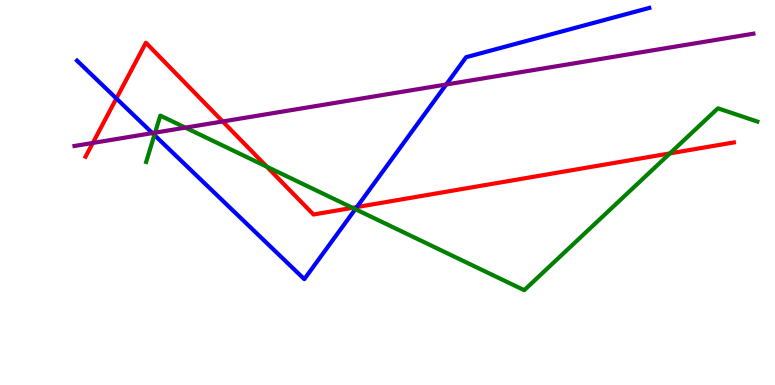[{'lines': ['blue', 'red'], 'intersections': [{'x': 1.5, 'y': 7.44}, {'x': 4.6, 'y': 4.62}]}, {'lines': ['green', 'red'], 'intersections': [{'x': 3.44, 'y': 5.67}, {'x': 4.55, 'y': 4.6}, {'x': 8.64, 'y': 6.02}]}, {'lines': ['purple', 'red'], 'intersections': [{'x': 1.2, 'y': 6.29}, {'x': 2.87, 'y': 6.84}]}, {'lines': ['blue', 'green'], 'intersections': [{'x': 1.99, 'y': 6.49}, {'x': 4.58, 'y': 4.57}]}, {'lines': ['blue', 'purple'], 'intersections': [{'x': 1.97, 'y': 6.54}, {'x': 5.76, 'y': 7.81}]}, {'lines': ['green', 'purple'], 'intersections': [{'x': 2.0, 'y': 6.55}, {'x': 2.39, 'y': 6.68}]}]